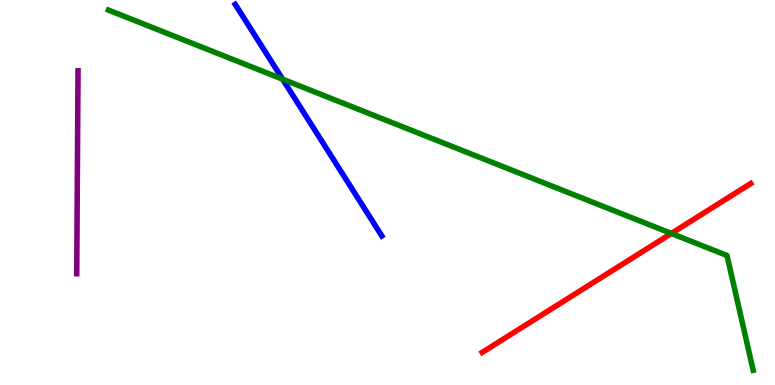[{'lines': ['blue', 'red'], 'intersections': []}, {'lines': ['green', 'red'], 'intersections': [{'x': 8.66, 'y': 3.94}]}, {'lines': ['purple', 'red'], 'intersections': []}, {'lines': ['blue', 'green'], 'intersections': [{'x': 3.65, 'y': 7.94}]}, {'lines': ['blue', 'purple'], 'intersections': []}, {'lines': ['green', 'purple'], 'intersections': []}]